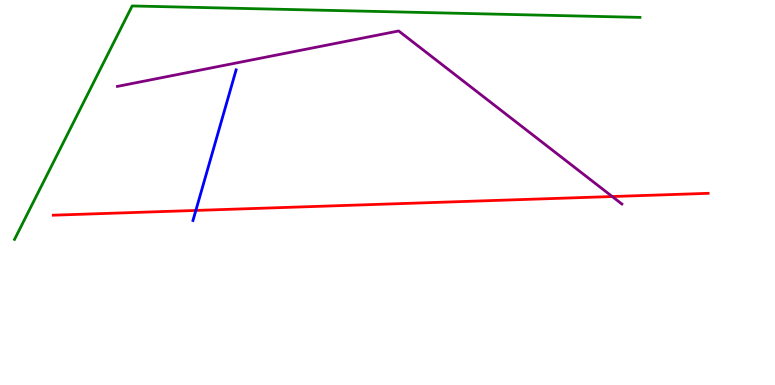[{'lines': ['blue', 'red'], 'intersections': [{'x': 2.53, 'y': 4.53}]}, {'lines': ['green', 'red'], 'intersections': []}, {'lines': ['purple', 'red'], 'intersections': [{'x': 7.9, 'y': 4.9}]}, {'lines': ['blue', 'green'], 'intersections': []}, {'lines': ['blue', 'purple'], 'intersections': []}, {'lines': ['green', 'purple'], 'intersections': []}]